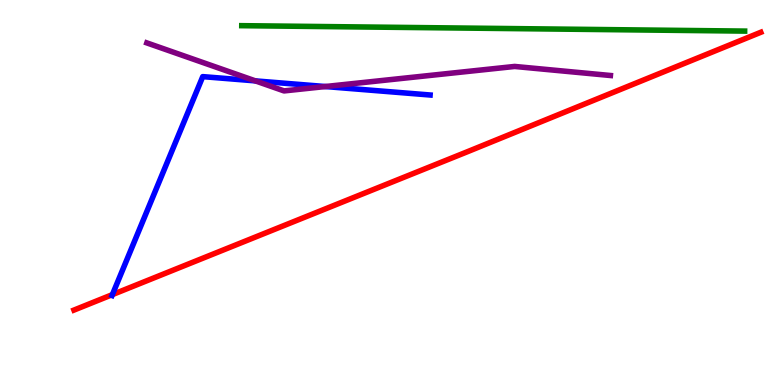[{'lines': ['blue', 'red'], 'intersections': [{'x': 1.45, 'y': 2.35}]}, {'lines': ['green', 'red'], 'intersections': []}, {'lines': ['purple', 'red'], 'intersections': []}, {'lines': ['blue', 'green'], 'intersections': []}, {'lines': ['blue', 'purple'], 'intersections': [{'x': 3.3, 'y': 7.9}, {'x': 4.2, 'y': 7.75}]}, {'lines': ['green', 'purple'], 'intersections': []}]